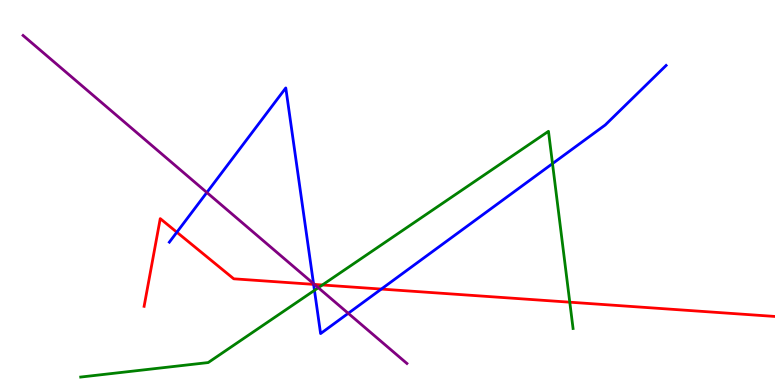[{'lines': ['blue', 'red'], 'intersections': [{'x': 2.28, 'y': 3.97}, {'x': 4.05, 'y': 2.61}, {'x': 4.92, 'y': 2.49}]}, {'lines': ['green', 'red'], 'intersections': [{'x': 4.16, 'y': 2.6}, {'x': 7.35, 'y': 2.15}]}, {'lines': ['purple', 'red'], 'intersections': [{'x': 4.06, 'y': 2.61}]}, {'lines': ['blue', 'green'], 'intersections': [{'x': 4.06, 'y': 2.46}, {'x': 7.13, 'y': 5.75}]}, {'lines': ['blue', 'purple'], 'intersections': [{'x': 2.67, 'y': 5.0}, {'x': 4.05, 'y': 2.63}, {'x': 4.49, 'y': 1.86}]}, {'lines': ['green', 'purple'], 'intersections': [{'x': 4.11, 'y': 2.53}]}]